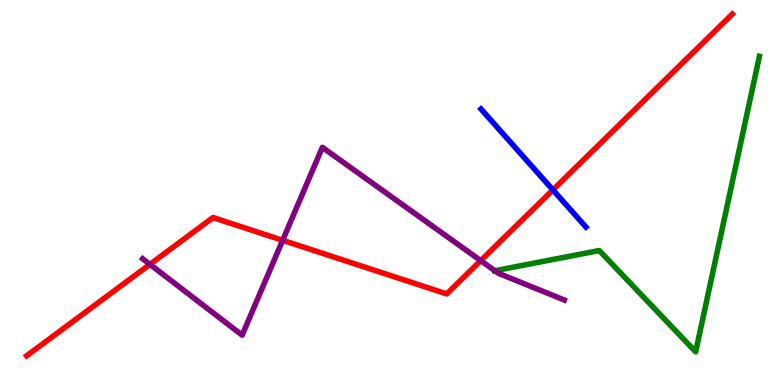[{'lines': ['blue', 'red'], 'intersections': [{'x': 7.13, 'y': 5.07}]}, {'lines': ['green', 'red'], 'intersections': []}, {'lines': ['purple', 'red'], 'intersections': [{'x': 1.93, 'y': 3.13}, {'x': 3.65, 'y': 3.76}, {'x': 6.2, 'y': 3.23}]}, {'lines': ['blue', 'green'], 'intersections': []}, {'lines': ['blue', 'purple'], 'intersections': []}, {'lines': ['green', 'purple'], 'intersections': [{'x': 6.39, 'y': 2.97}]}]